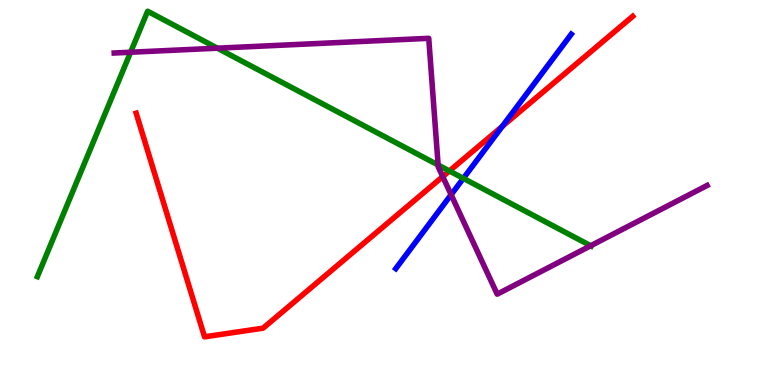[{'lines': ['blue', 'red'], 'intersections': [{'x': 6.48, 'y': 6.72}]}, {'lines': ['green', 'red'], 'intersections': [{'x': 5.8, 'y': 5.56}]}, {'lines': ['purple', 'red'], 'intersections': [{'x': 5.71, 'y': 5.41}]}, {'lines': ['blue', 'green'], 'intersections': [{'x': 5.98, 'y': 5.37}]}, {'lines': ['blue', 'purple'], 'intersections': [{'x': 5.82, 'y': 4.94}]}, {'lines': ['green', 'purple'], 'intersections': [{'x': 1.69, 'y': 8.64}, {'x': 2.81, 'y': 8.75}, {'x': 5.65, 'y': 5.71}, {'x': 7.62, 'y': 3.62}]}]